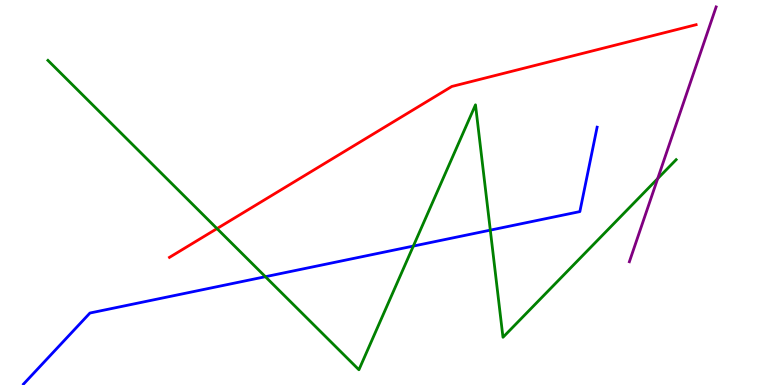[{'lines': ['blue', 'red'], 'intersections': []}, {'lines': ['green', 'red'], 'intersections': [{'x': 2.8, 'y': 4.06}]}, {'lines': ['purple', 'red'], 'intersections': []}, {'lines': ['blue', 'green'], 'intersections': [{'x': 3.42, 'y': 2.81}, {'x': 5.33, 'y': 3.61}, {'x': 6.33, 'y': 4.02}]}, {'lines': ['blue', 'purple'], 'intersections': []}, {'lines': ['green', 'purple'], 'intersections': [{'x': 8.49, 'y': 5.36}]}]